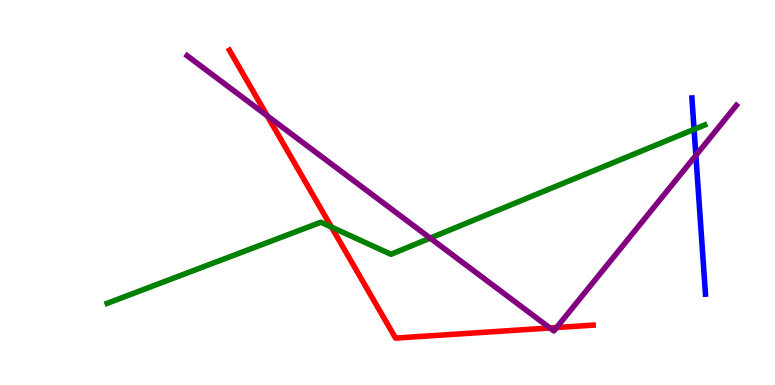[{'lines': ['blue', 'red'], 'intersections': []}, {'lines': ['green', 'red'], 'intersections': [{'x': 4.28, 'y': 4.1}]}, {'lines': ['purple', 'red'], 'intersections': [{'x': 3.45, 'y': 6.99}, {'x': 7.1, 'y': 1.48}, {'x': 7.18, 'y': 1.49}]}, {'lines': ['blue', 'green'], 'intersections': [{'x': 8.96, 'y': 6.64}]}, {'lines': ['blue', 'purple'], 'intersections': [{'x': 8.98, 'y': 5.96}]}, {'lines': ['green', 'purple'], 'intersections': [{'x': 5.55, 'y': 3.82}]}]